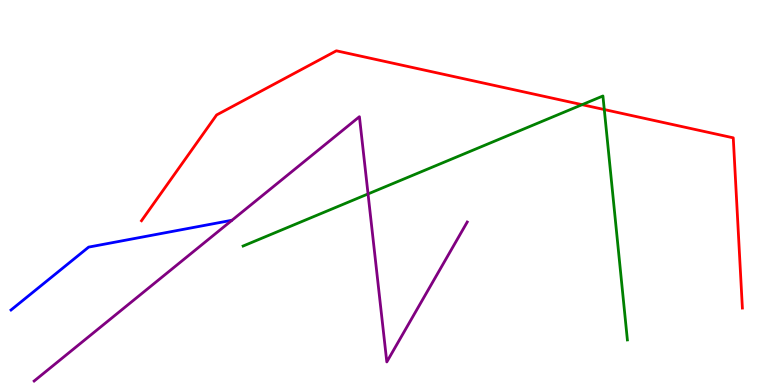[{'lines': ['blue', 'red'], 'intersections': []}, {'lines': ['green', 'red'], 'intersections': [{'x': 7.51, 'y': 7.28}, {'x': 7.8, 'y': 7.15}]}, {'lines': ['purple', 'red'], 'intersections': []}, {'lines': ['blue', 'green'], 'intersections': []}, {'lines': ['blue', 'purple'], 'intersections': []}, {'lines': ['green', 'purple'], 'intersections': [{'x': 4.75, 'y': 4.96}]}]